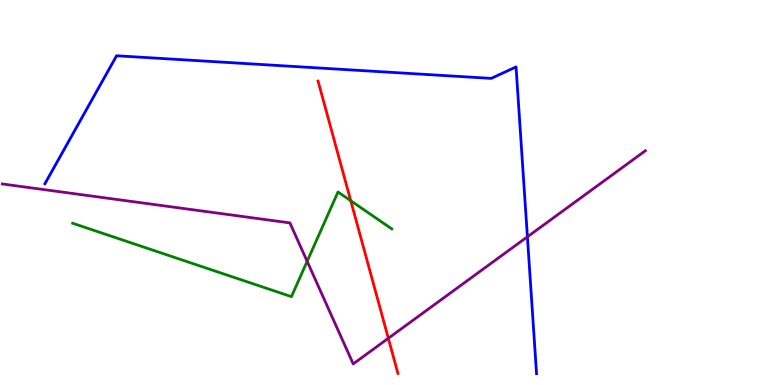[{'lines': ['blue', 'red'], 'intersections': []}, {'lines': ['green', 'red'], 'intersections': [{'x': 4.53, 'y': 4.79}]}, {'lines': ['purple', 'red'], 'intersections': [{'x': 5.01, 'y': 1.21}]}, {'lines': ['blue', 'green'], 'intersections': []}, {'lines': ['blue', 'purple'], 'intersections': [{'x': 6.81, 'y': 3.85}]}, {'lines': ['green', 'purple'], 'intersections': [{'x': 3.96, 'y': 3.21}]}]